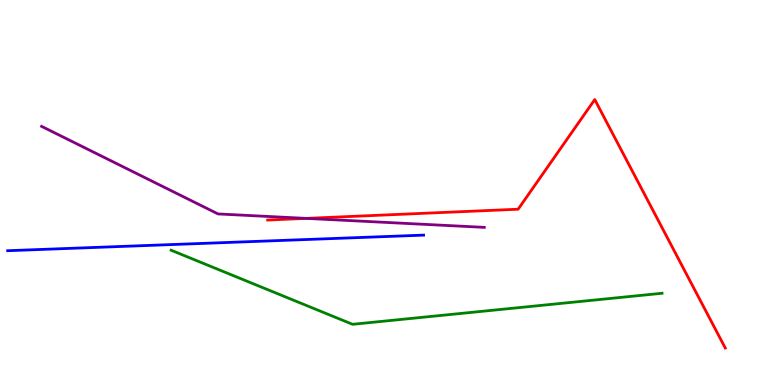[{'lines': ['blue', 'red'], 'intersections': []}, {'lines': ['green', 'red'], 'intersections': []}, {'lines': ['purple', 'red'], 'intersections': [{'x': 3.95, 'y': 4.33}]}, {'lines': ['blue', 'green'], 'intersections': []}, {'lines': ['blue', 'purple'], 'intersections': []}, {'lines': ['green', 'purple'], 'intersections': []}]